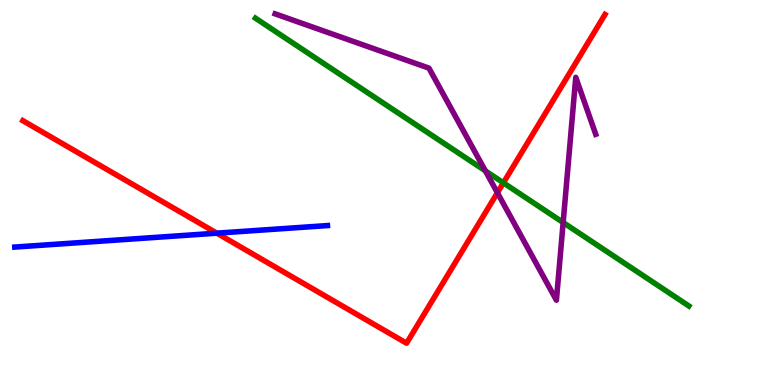[{'lines': ['blue', 'red'], 'intersections': [{'x': 2.8, 'y': 3.94}]}, {'lines': ['green', 'red'], 'intersections': [{'x': 6.5, 'y': 5.25}]}, {'lines': ['purple', 'red'], 'intersections': [{'x': 6.42, 'y': 4.99}]}, {'lines': ['blue', 'green'], 'intersections': []}, {'lines': ['blue', 'purple'], 'intersections': []}, {'lines': ['green', 'purple'], 'intersections': [{'x': 6.26, 'y': 5.56}, {'x': 7.27, 'y': 4.22}]}]